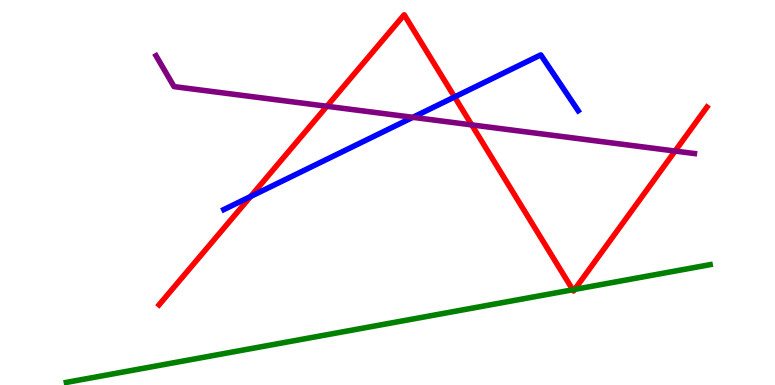[{'lines': ['blue', 'red'], 'intersections': [{'x': 3.23, 'y': 4.9}, {'x': 5.87, 'y': 7.48}]}, {'lines': ['green', 'red'], 'intersections': [{'x': 7.39, 'y': 2.47}, {'x': 7.41, 'y': 2.48}]}, {'lines': ['purple', 'red'], 'intersections': [{'x': 4.22, 'y': 7.24}, {'x': 6.09, 'y': 6.76}, {'x': 8.71, 'y': 6.08}]}, {'lines': ['blue', 'green'], 'intersections': []}, {'lines': ['blue', 'purple'], 'intersections': [{'x': 5.33, 'y': 6.95}]}, {'lines': ['green', 'purple'], 'intersections': []}]